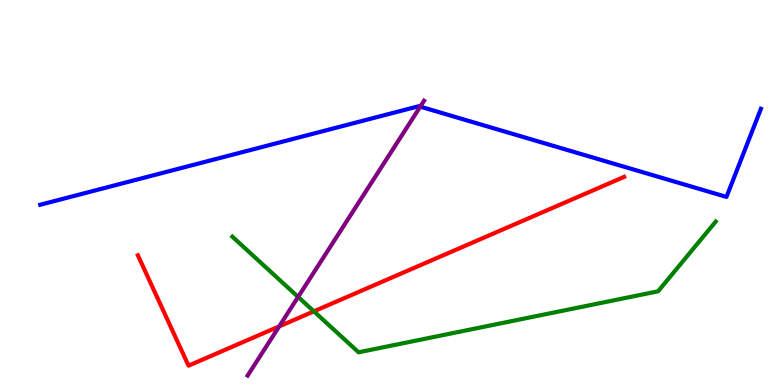[{'lines': ['blue', 'red'], 'intersections': []}, {'lines': ['green', 'red'], 'intersections': [{'x': 4.05, 'y': 1.91}]}, {'lines': ['purple', 'red'], 'intersections': [{'x': 3.6, 'y': 1.52}]}, {'lines': ['blue', 'green'], 'intersections': []}, {'lines': ['blue', 'purple'], 'intersections': [{'x': 5.42, 'y': 7.23}]}, {'lines': ['green', 'purple'], 'intersections': [{'x': 3.85, 'y': 2.29}]}]